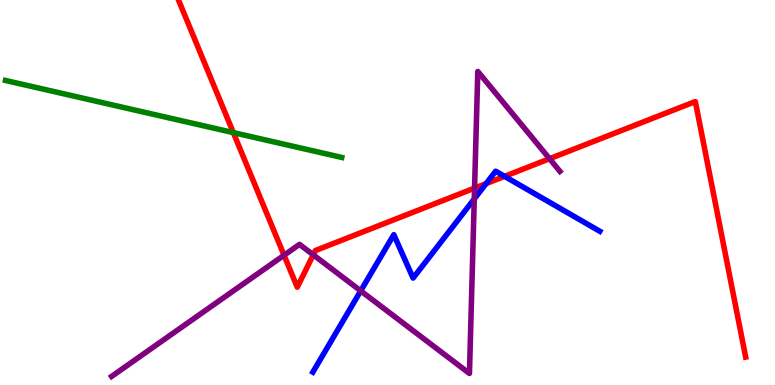[{'lines': ['blue', 'red'], 'intersections': [{'x': 6.27, 'y': 5.23}, {'x': 6.51, 'y': 5.42}]}, {'lines': ['green', 'red'], 'intersections': [{'x': 3.01, 'y': 6.56}]}, {'lines': ['purple', 'red'], 'intersections': [{'x': 3.67, 'y': 3.37}, {'x': 4.04, 'y': 3.38}, {'x': 6.12, 'y': 5.11}, {'x': 7.09, 'y': 5.88}]}, {'lines': ['blue', 'green'], 'intersections': []}, {'lines': ['blue', 'purple'], 'intersections': [{'x': 4.65, 'y': 2.45}, {'x': 6.12, 'y': 4.83}]}, {'lines': ['green', 'purple'], 'intersections': []}]